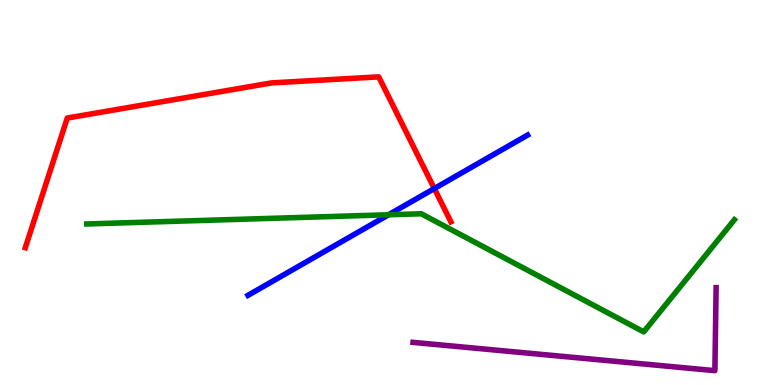[{'lines': ['blue', 'red'], 'intersections': [{'x': 5.6, 'y': 5.1}]}, {'lines': ['green', 'red'], 'intersections': []}, {'lines': ['purple', 'red'], 'intersections': []}, {'lines': ['blue', 'green'], 'intersections': [{'x': 5.01, 'y': 4.42}]}, {'lines': ['blue', 'purple'], 'intersections': []}, {'lines': ['green', 'purple'], 'intersections': []}]